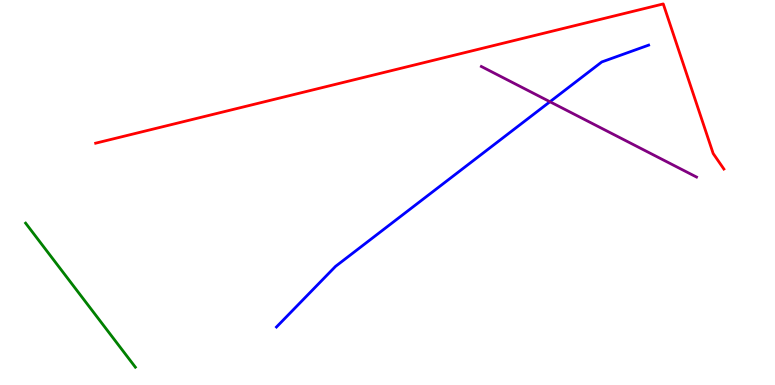[{'lines': ['blue', 'red'], 'intersections': []}, {'lines': ['green', 'red'], 'intersections': []}, {'lines': ['purple', 'red'], 'intersections': []}, {'lines': ['blue', 'green'], 'intersections': []}, {'lines': ['blue', 'purple'], 'intersections': [{'x': 7.1, 'y': 7.36}]}, {'lines': ['green', 'purple'], 'intersections': []}]